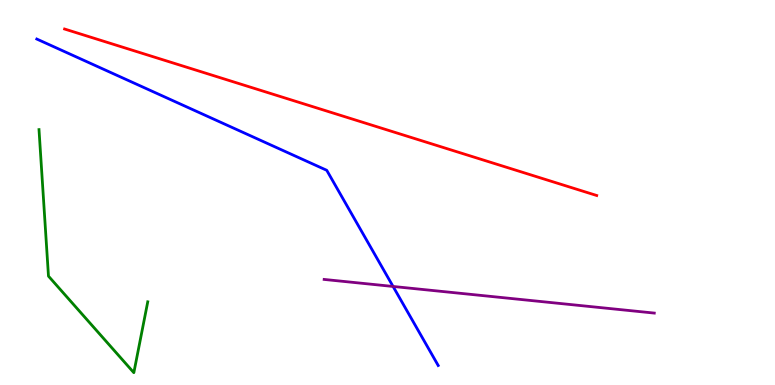[{'lines': ['blue', 'red'], 'intersections': []}, {'lines': ['green', 'red'], 'intersections': []}, {'lines': ['purple', 'red'], 'intersections': []}, {'lines': ['blue', 'green'], 'intersections': []}, {'lines': ['blue', 'purple'], 'intersections': [{'x': 5.07, 'y': 2.56}]}, {'lines': ['green', 'purple'], 'intersections': []}]